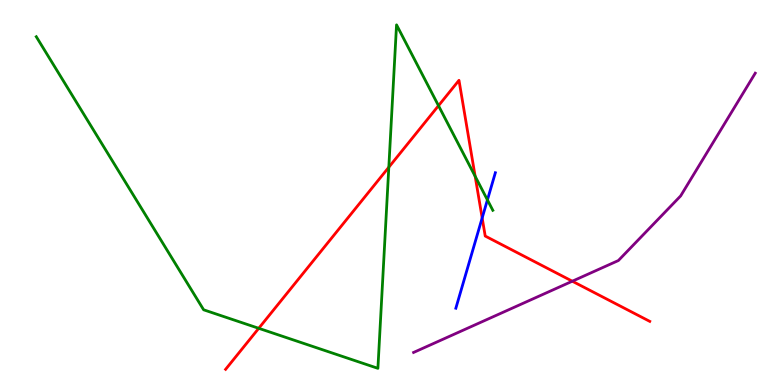[{'lines': ['blue', 'red'], 'intersections': [{'x': 6.22, 'y': 4.34}]}, {'lines': ['green', 'red'], 'intersections': [{'x': 3.34, 'y': 1.47}, {'x': 5.02, 'y': 5.66}, {'x': 5.66, 'y': 7.25}, {'x': 6.13, 'y': 5.42}]}, {'lines': ['purple', 'red'], 'intersections': [{'x': 7.38, 'y': 2.7}]}, {'lines': ['blue', 'green'], 'intersections': [{'x': 6.29, 'y': 4.81}]}, {'lines': ['blue', 'purple'], 'intersections': []}, {'lines': ['green', 'purple'], 'intersections': []}]